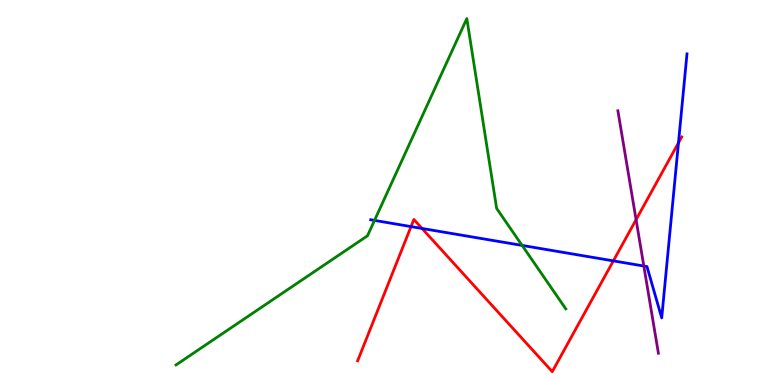[{'lines': ['blue', 'red'], 'intersections': [{'x': 5.3, 'y': 4.11}, {'x': 5.45, 'y': 4.07}, {'x': 7.91, 'y': 3.22}, {'x': 8.75, 'y': 6.29}]}, {'lines': ['green', 'red'], 'intersections': []}, {'lines': ['purple', 'red'], 'intersections': [{'x': 8.21, 'y': 4.29}]}, {'lines': ['blue', 'green'], 'intersections': [{'x': 4.83, 'y': 4.28}, {'x': 6.74, 'y': 3.63}]}, {'lines': ['blue', 'purple'], 'intersections': [{'x': 8.31, 'y': 3.09}]}, {'lines': ['green', 'purple'], 'intersections': []}]